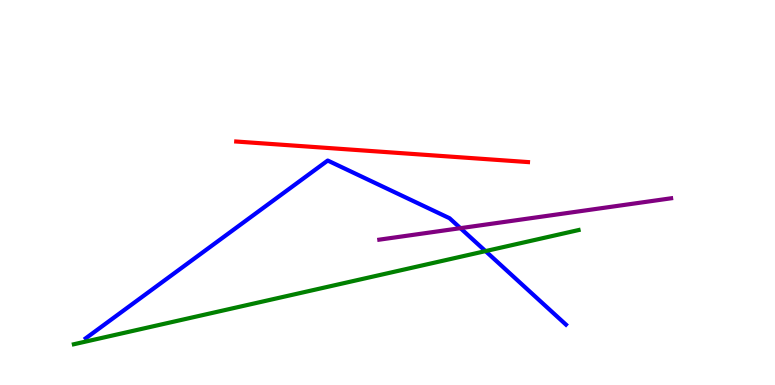[{'lines': ['blue', 'red'], 'intersections': []}, {'lines': ['green', 'red'], 'intersections': []}, {'lines': ['purple', 'red'], 'intersections': []}, {'lines': ['blue', 'green'], 'intersections': [{'x': 6.26, 'y': 3.48}]}, {'lines': ['blue', 'purple'], 'intersections': [{'x': 5.94, 'y': 4.07}]}, {'lines': ['green', 'purple'], 'intersections': []}]